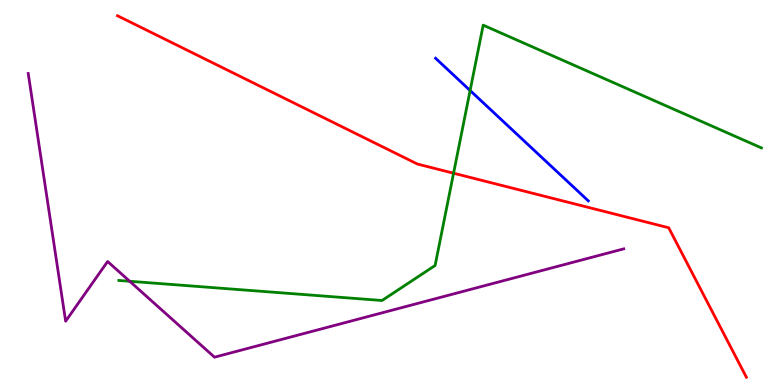[{'lines': ['blue', 'red'], 'intersections': []}, {'lines': ['green', 'red'], 'intersections': [{'x': 5.85, 'y': 5.5}]}, {'lines': ['purple', 'red'], 'intersections': []}, {'lines': ['blue', 'green'], 'intersections': [{'x': 6.07, 'y': 7.65}]}, {'lines': ['blue', 'purple'], 'intersections': []}, {'lines': ['green', 'purple'], 'intersections': [{'x': 1.67, 'y': 2.69}]}]